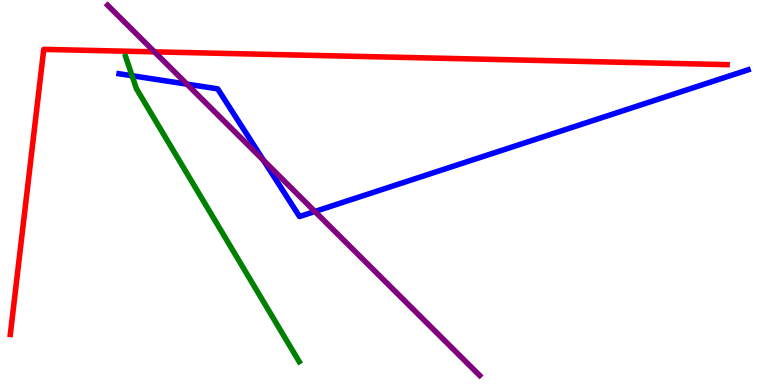[{'lines': ['blue', 'red'], 'intersections': []}, {'lines': ['green', 'red'], 'intersections': []}, {'lines': ['purple', 'red'], 'intersections': [{'x': 1.99, 'y': 8.65}]}, {'lines': ['blue', 'green'], 'intersections': [{'x': 1.7, 'y': 8.03}]}, {'lines': ['blue', 'purple'], 'intersections': [{'x': 2.41, 'y': 7.81}, {'x': 3.4, 'y': 5.83}, {'x': 4.06, 'y': 4.51}]}, {'lines': ['green', 'purple'], 'intersections': []}]